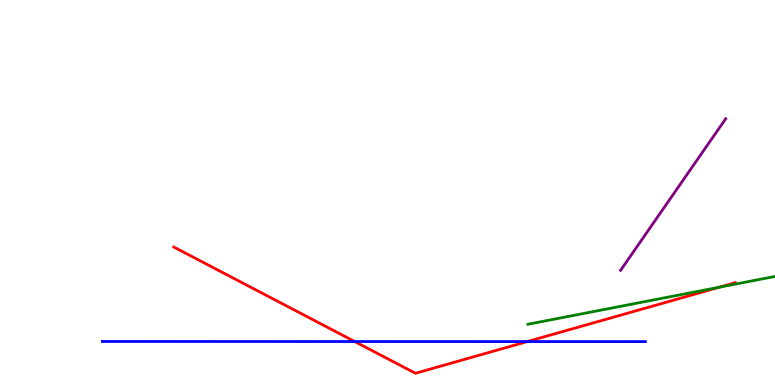[{'lines': ['blue', 'red'], 'intersections': [{'x': 4.58, 'y': 1.13}, {'x': 6.8, 'y': 1.13}]}, {'lines': ['green', 'red'], 'intersections': [{'x': 9.28, 'y': 2.54}]}, {'lines': ['purple', 'red'], 'intersections': []}, {'lines': ['blue', 'green'], 'intersections': []}, {'lines': ['blue', 'purple'], 'intersections': []}, {'lines': ['green', 'purple'], 'intersections': []}]